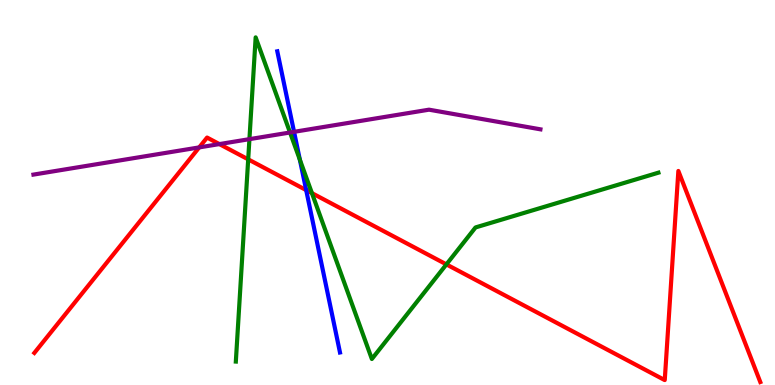[{'lines': ['blue', 'red'], 'intersections': [{'x': 3.95, 'y': 5.06}]}, {'lines': ['green', 'red'], 'intersections': [{'x': 3.2, 'y': 5.86}, {'x': 4.02, 'y': 4.98}, {'x': 5.76, 'y': 3.13}]}, {'lines': ['purple', 'red'], 'intersections': [{'x': 2.57, 'y': 6.17}, {'x': 2.83, 'y': 6.26}]}, {'lines': ['blue', 'green'], 'intersections': [{'x': 3.87, 'y': 5.85}]}, {'lines': ['blue', 'purple'], 'intersections': [{'x': 3.79, 'y': 6.58}]}, {'lines': ['green', 'purple'], 'intersections': [{'x': 3.22, 'y': 6.39}, {'x': 3.74, 'y': 6.56}]}]